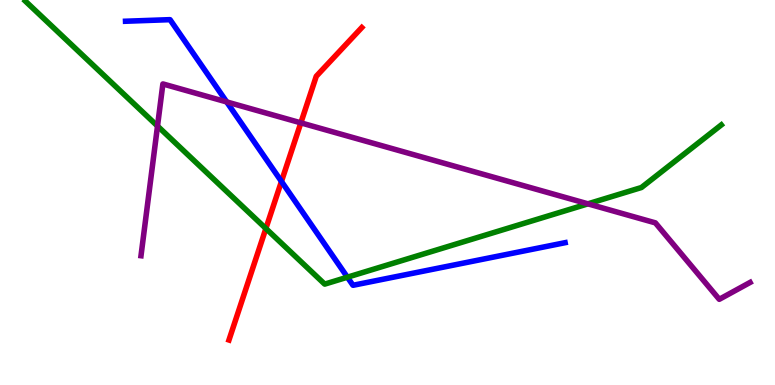[{'lines': ['blue', 'red'], 'intersections': [{'x': 3.63, 'y': 5.29}]}, {'lines': ['green', 'red'], 'intersections': [{'x': 3.43, 'y': 4.06}]}, {'lines': ['purple', 'red'], 'intersections': [{'x': 3.88, 'y': 6.81}]}, {'lines': ['blue', 'green'], 'intersections': [{'x': 4.48, 'y': 2.8}]}, {'lines': ['blue', 'purple'], 'intersections': [{'x': 2.93, 'y': 7.35}]}, {'lines': ['green', 'purple'], 'intersections': [{'x': 2.03, 'y': 6.73}, {'x': 7.59, 'y': 4.71}]}]